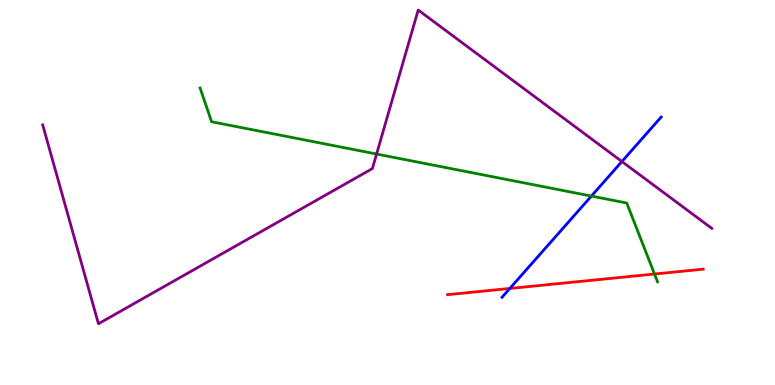[{'lines': ['blue', 'red'], 'intersections': [{'x': 6.58, 'y': 2.51}]}, {'lines': ['green', 'red'], 'intersections': [{'x': 8.45, 'y': 2.88}]}, {'lines': ['purple', 'red'], 'intersections': []}, {'lines': ['blue', 'green'], 'intersections': [{'x': 7.63, 'y': 4.91}]}, {'lines': ['blue', 'purple'], 'intersections': [{'x': 8.02, 'y': 5.8}]}, {'lines': ['green', 'purple'], 'intersections': [{'x': 4.86, 'y': 6.0}]}]